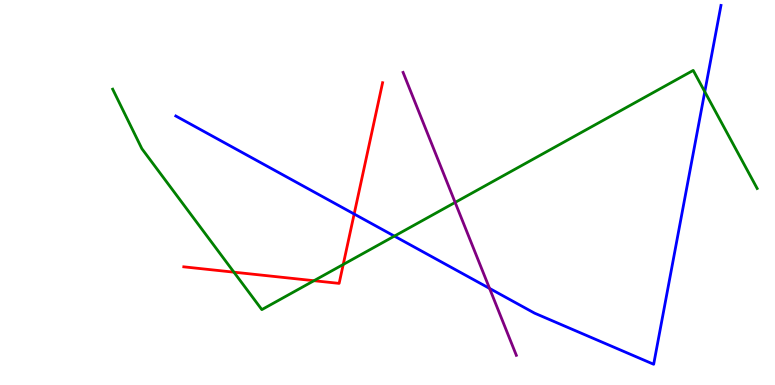[{'lines': ['blue', 'red'], 'intersections': [{'x': 4.57, 'y': 4.44}]}, {'lines': ['green', 'red'], 'intersections': [{'x': 3.02, 'y': 2.93}, {'x': 4.05, 'y': 2.71}, {'x': 4.43, 'y': 3.13}]}, {'lines': ['purple', 'red'], 'intersections': []}, {'lines': ['blue', 'green'], 'intersections': [{'x': 5.09, 'y': 3.87}, {'x': 9.09, 'y': 7.62}]}, {'lines': ['blue', 'purple'], 'intersections': [{'x': 6.32, 'y': 2.51}]}, {'lines': ['green', 'purple'], 'intersections': [{'x': 5.87, 'y': 4.74}]}]